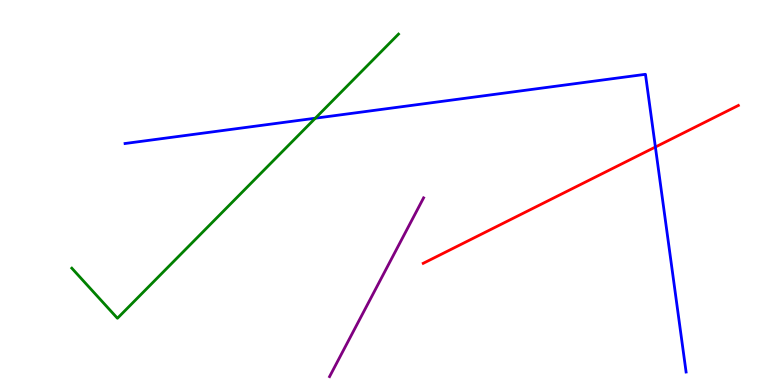[{'lines': ['blue', 'red'], 'intersections': [{'x': 8.46, 'y': 6.18}]}, {'lines': ['green', 'red'], 'intersections': []}, {'lines': ['purple', 'red'], 'intersections': []}, {'lines': ['blue', 'green'], 'intersections': [{'x': 4.07, 'y': 6.93}]}, {'lines': ['blue', 'purple'], 'intersections': []}, {'lines': ['green', 'purple'], 'intersections': []}]